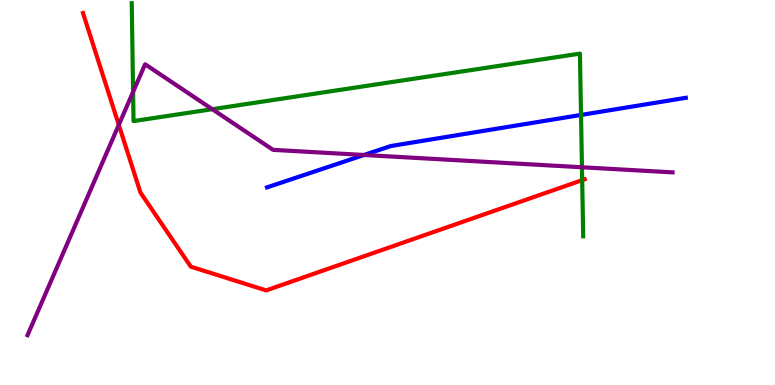[{'lines': ['blue', 'red'], 'intersections': []}, {'lines': ['green', 'red'], 'intersections': [{'x': 7.51, 'y': 5.32}]}, {'lines': ['purple', 'red'], 'intersections': [{'x': 1.53, 'y': 6.76}]}, {'lines': ['blue', 'green'], 'intersections': [{'x': 7.5, 'y': 7.01}]}, {'lines': ['blue', 'purple'], 'intersections': [{'x': 4.7, 'y': 5.97}]}, {'lines': ['green', 'purple'], 'intersections': [{'x': 1.72, 'y': 7.61}, {'x': 2.74, 'y': 7.16}, {'x': 7.51, 'y': 5.66}]}]